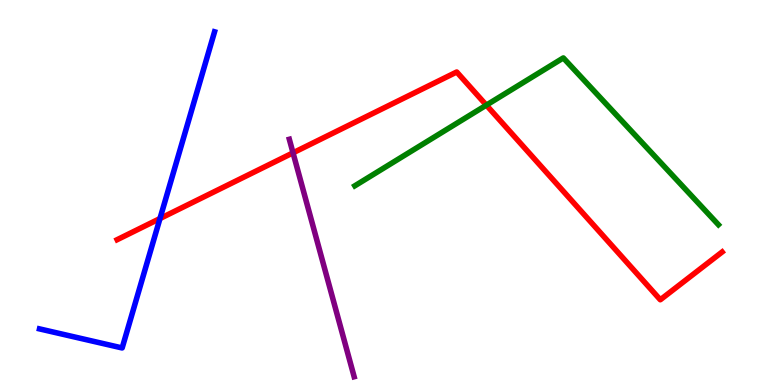[{'lines': ['blue', 'red'], 'intersections': [{'x': 2.06, 'y': 4.32}]}, {'lines': ['green', 'red'], 'intersections': [{'x': 6.28, 'y': 7.27}]}, {'lines': ['purple', 'red'], 'intersections': [{'x': 3.78, 'y': 6.03}]}, {'lines': ['blue', 'green'], 'intersections': []}, {'lines': ['blue', 'purple'], 'intersections': []}, {'lines': ['green', 'purple'], 'intersections': []}]